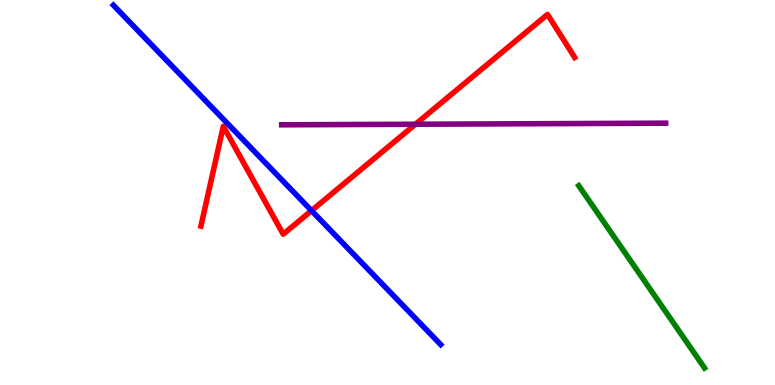[{'lines': ['blue', 'red'], 'intersections': [{'x': 4.02, 'y': 4.53}]}, {'lines': ['green', 'red'], 'intersections': []}, {'lines': ['purple', 'red'], 'intersections': [{'x': 5.36, 'y': 6.77}]}, {'lines': ['blue', 'green'], 'intersections': []}, {'lines': ['blue', 'purple'], 'intersections': []}, {'lines': ['green', 'purple'], 'intersections': []}]